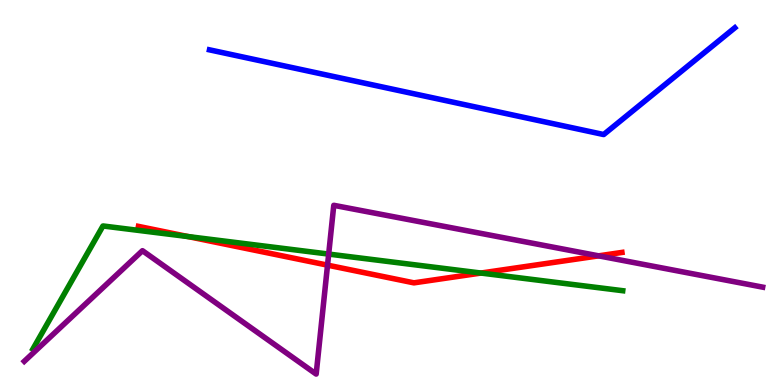[{'lines': ['blue', 'red'], 'intersections': []}, {'lines': ['green', 'red'], 'intersections': [{'x': 2.43, 'y': 3.86}, {'x': 6.21, 'y': 2.91}]}, {'lines': ['purple', 'red'], 'intersections': [{'x': 4.23, 'y': 3.11}, {'x': 7.72, 'y': 3.35}]}, {'lines': ['blue', 'green'], 'intersections': []}, {'lines': ['blue', 'purple'], 'intersections': []}, {'lines': ['green', 'purple'], 'intersections': [{'x': 4.24, 'y': 3.4}]}]